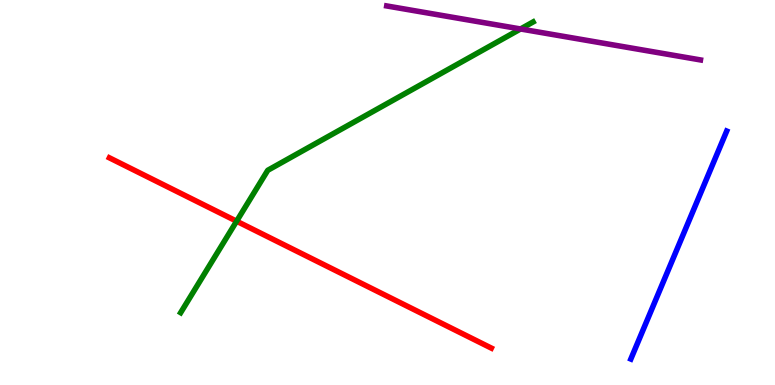[{'lines': ['blue', 'red'], 'intersections': []}, {'lines': ['green', 'red'], 'intersections': [{'x': 3.05, 'y': 4.25}]}, {'lines': ['purple', 'red'], 'intersections': []}, {'lines': ['blue', 'green'], 'intersections': []}, {'lines': ['blue', 'purple'], 'intersections': []}, {'lines': ['green', 'purple'], 'intersections': [{'x': 6.72, 'y': 9.25}]}]